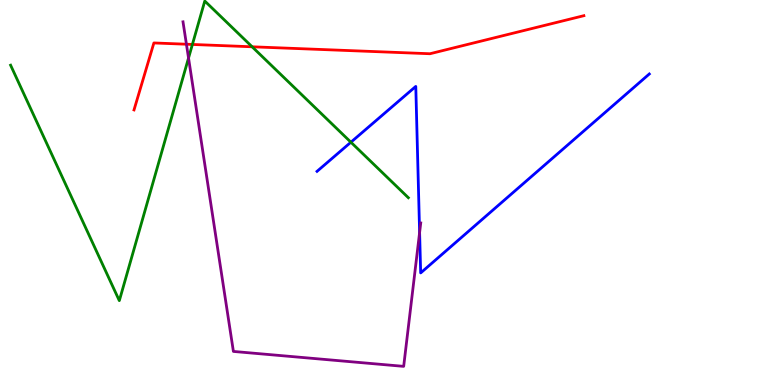[{'lines': ['blue', 'red'], 'intersections': []}, {'lines': ['green', 'red'], 'intersections': [{'x': 2.48, 'y': 8.85}, {'x': 3.25, 'y': 8.78}]}, {'lines': ['purple', 'red'], 'intersections': [{'x': 2.41, 'y': 8.85}]}, {'lines': ['blue', 'green'], 'intersections': [{'x': 4.53, 'y': 6.31}]}, {'lines': ['blue', 'purple'], 'intersections': [{'x': 5.41, 'y': 3.96}]}, {'lines': ['green', 'purple'], 'intersections': [{'x': 2.43, 'y': 8.49}]}]